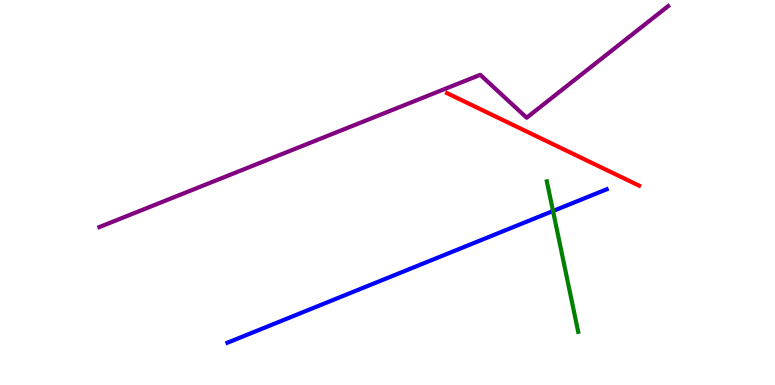[{'lines': ['blue', 'red'], 'intersections': []}, {'lines': ['green', 'red'], 'intersections': []}, {'lines': ['purple', 'red'], 'intersections': []}, {'lines': ['blue', 'green'], 'intersections': [{'x': 7.14, 'y': 4.52}]}, {'lines': ['blue', 'purple'], 'intersections': []}, {'lines': ['green', 'purple'], 'intersections': []}]